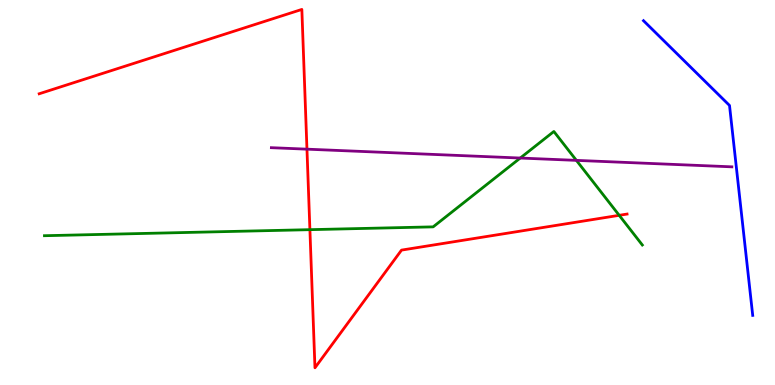[{'lines': ['blue', 'red'], 'intersections': []}, {'lines': ['green', 'red'], 'intersections': [{'x': 4.0, 'y': 4.03}, {'x': 7.99, 'y': 4.41}]}, {'lines': ['purple', 'red'], 'intersections': [{'x': 3.96, 'y': 6.13}]}, {'lines': ['blue', 'green'], 'intersections': []}, {'lines': ['blue', 'purple'], 'intersections': []}, {'lines': ['green', 'purple'], 'intersections': [{'x': 6.71, 'y': 5.9}, {'x': 7.44, 'y': 5.83}]}]